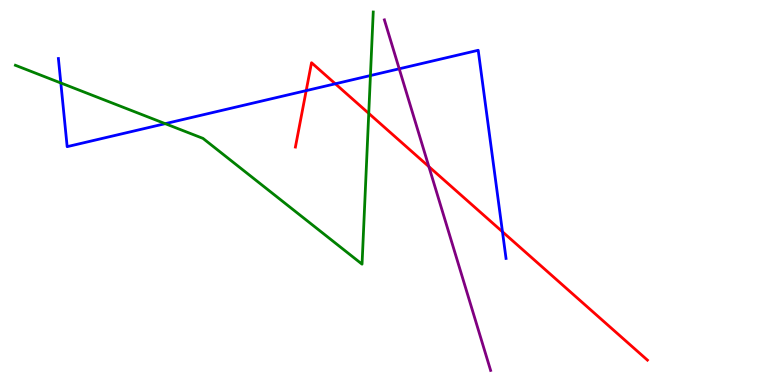[{'lines': ['blue', 'red'], 'intersections': [{'x': 3.95, 'y': 7.65}, {'x': 4.33, 'y': 7.82}, {'x': 6.48, 'y': 3.98}]}, {'lines': ['green', 'red'], 'intersections': [{'x': 4.76, 'y': 7.05}]}, {'lines': ['purple', 'red'], 'intersections': [{'x': 5.53, 'y': 5.67}]}, {'lines': ['blue', 'green'], 'intersections': [{'x': 0.785, 'y': 7.84}, {'x': 2.13, 'y': 6.79}, {'x': 4.78, 'y': 8.04}]}, {'lines': ['blue', 'purple'], 'intersections': [{'x': 5.15, 'y': 8.21}]}, {'lines': ['green', 'purple'], 'intersections': []}]